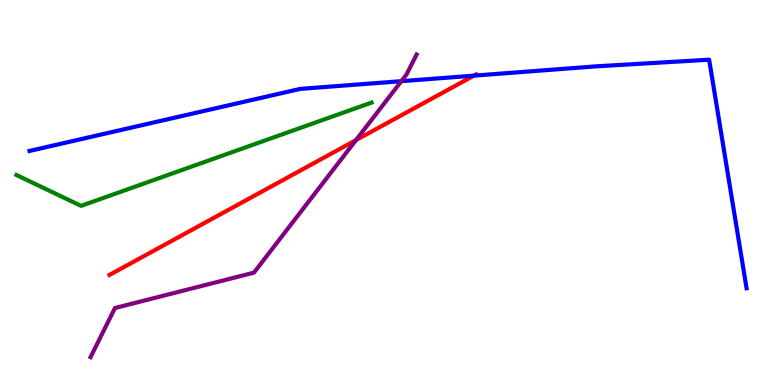[{'lines': ['blue', 'red'], 'intersections': [{'x': 6.11, 'y': 8.03}]}, {'lines': ['green', 'red'], 'intersections': []}, {'lines': ['purple', 'red'], 'intersections': [{'x': 4.59, 'y': 6.36}]}, {'lines': ['blue', 'green'], 'intersections': []}, {'lines': ['blue', 'purple'], 'intersections': [{'x': 5.18, 'y': 7.89}]}, {'lines': ['green', 'purple'], 'intersections': []}]